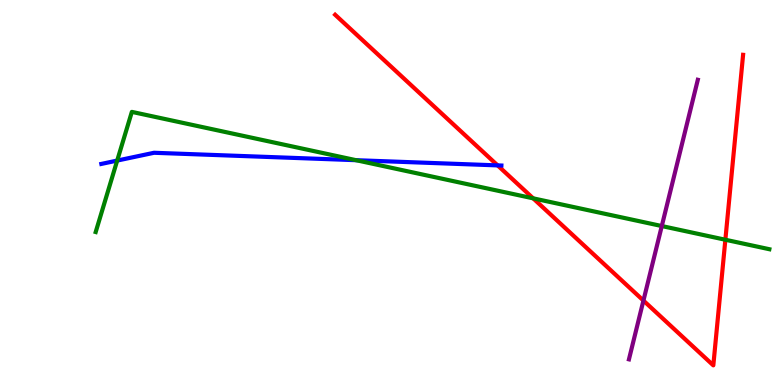[{'lines': ['blue', 'red'], 'intersections': [{'x': 6.42, 'y': 5.7}]}, {'lines': ['green', 'red'], 'intersections': [{'x': 6.88, 'y': 4.85}, {'x': 9.36, 'y': 3.77}]}, {'lines': ['purple', 'red'], 'intersections': [{'x': 8.3, 'y': 2.19}]}, {'lines': ['blue', 'green'], 'intersections': [{'x': 1.51, 'y': 5.83}, {'x': 4.6, 'y': 5.84}]}, {'lines': ['blue', 'purple'], 'intersections': []}, {'lines': ['green', 'purple'], 'intersections': [{'x': 8.54, 'y': 4.13}]}]